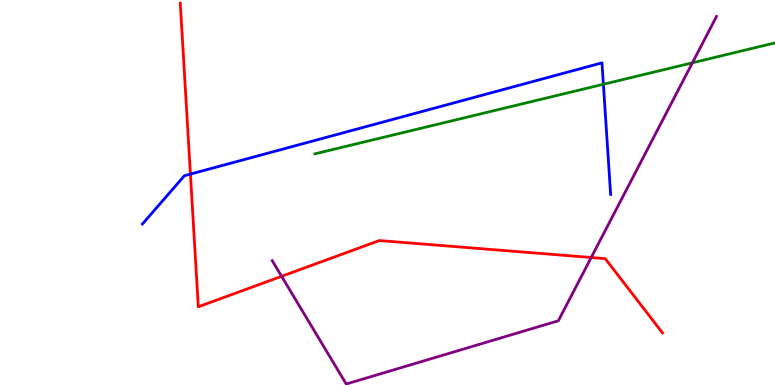[{'lines': ['blue', 'red'], 'intersections': [{'x': 2.46, 'y': 5.48}]}, {'lines': ['green', 'red'], 'intersections': []}, {'lines': ['purple', 'red'], 'intersections': [{'x': 3.63, 'y': 2.82}, {'x': 7.63, 'y': 3.31}]}, {'lines': ['blue', 'green'], 'intersections': [{'x': 7.79, 'y': 7.81}]}, {'lines': ['blue', 'purple'], 'intersections': []}, {'lines': ['green', 'purple'], 'intersections': [{'x': 8.93, 'y': 8.37}]}]